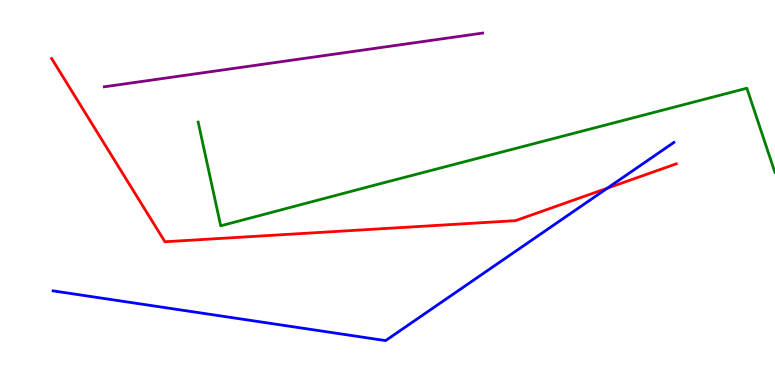[{'lines': ['blue', 'red'], 'intersections': [{'x': 7.84, 'y': 5.11}]}, {'lines': ['green', 'red'], 'intersections': []}, {'lines': ['purple', 'red'], 'intersections': []}, {'lines': ['blue', 'green'], 'intersections': []}, {'lines': ['blue', 'purple'], 'intersections': []}, {'lines': ['green', 'purple'], 'intersections': []}]